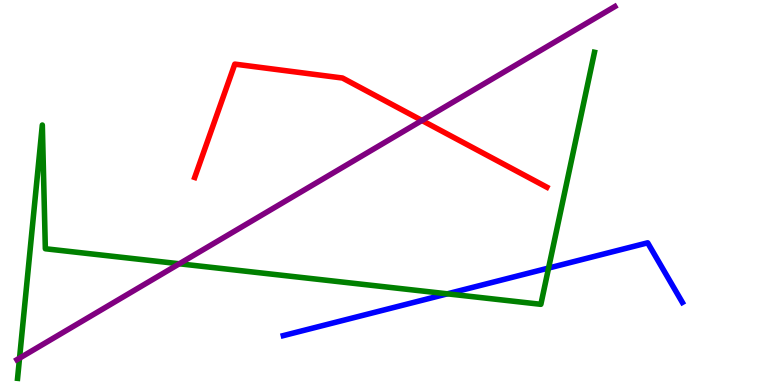[{'lines': ['blue', 'red'], 'intersections': []}, {'lines': ['green', 'red'], 'intersections': []}, {'lines': ['purple', 'red'], 'intersections': [{'x': 5.44, 'y': 6.87}]}, {'lines': ['blue', 'green'], 'intersections': [{'x': 5.77, 'y': 2.37}, {'x': 7.08, 'y': 3.04}]}, {'lines': ['blue', 'purple'], 'intersections': []}, {'lines': ['green', 'purple'], 'intersections': [{'x': 0.252, 'y': 0.697}, {'x': 2.31, 'y': 3.15}]}]